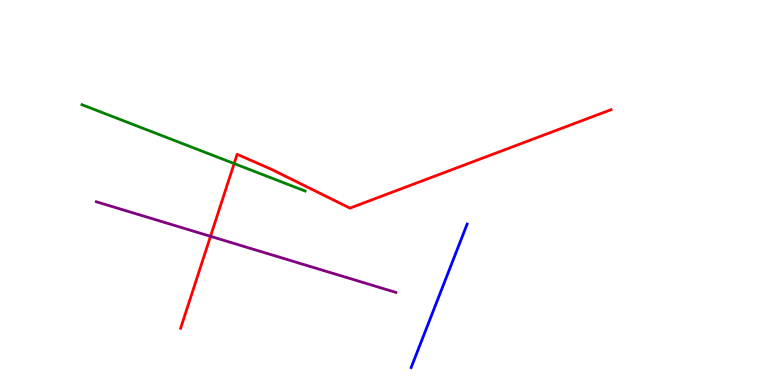[{'lines': ['blue', 'red'], 'intersections': []}, {'lines': ['green', 'red'], 'intersections': [{'x': 3.02, 'y': 5.75}]}, {'lines': ['purple', 'red'], 'intersections': [{'x': 2.72, 'y': 3.86}]}, {'lines': ['blue', 'green'], 'intersections': []}, {'lines': ['blue', 'purple'], 'intersections': []}, {'lines': ['green', 'purple'], 'intersections': []}]